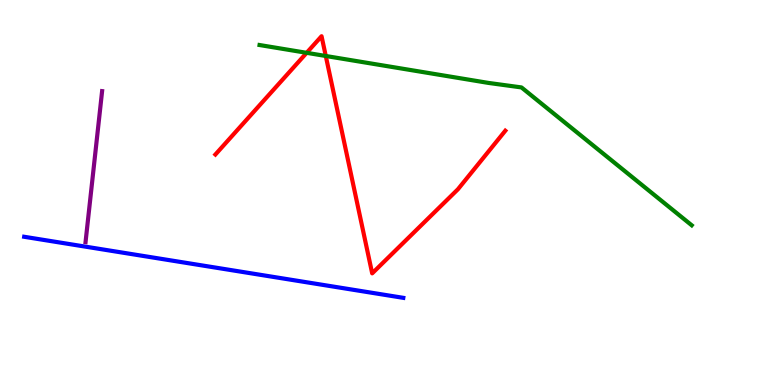[{'lines': ['blue', 'red'], 'intersections': []}, {'lines': ['green', 'red'], 'intersections': [{'x': 3.96, 'y': 8.63}, {'x': 4.2, 'y': 8.55}]}, {'lines': ['purple', 'red'], 'intersections': []}, {'lines': ['blue', 'green'], 'intersections': []}, {'lines': ['blue', 'purple'], 'intersections': []}, {'lines': ['green', 'purple'], 'intersections': []}]